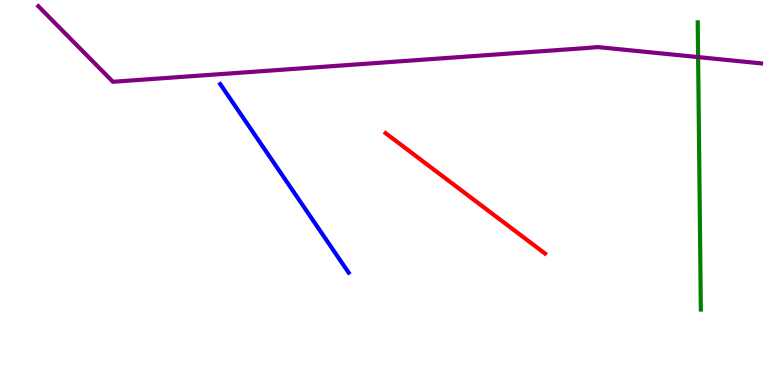[{'lines': ['blue', 'red'], 'intersections': []}, {'lines': ['green', 'red'], 'intersections': []}, {'lines': ['purple', 'red'], 'intersections': []}, {'lines': ['blue', 'green'], 'intersections': []}, {'lines': ['blue', 'purple'], 'intersections': []}, {'lines': ['green', 'purple'], 'intersections': [{'x': 9.01, 'y': 8.52}]}]